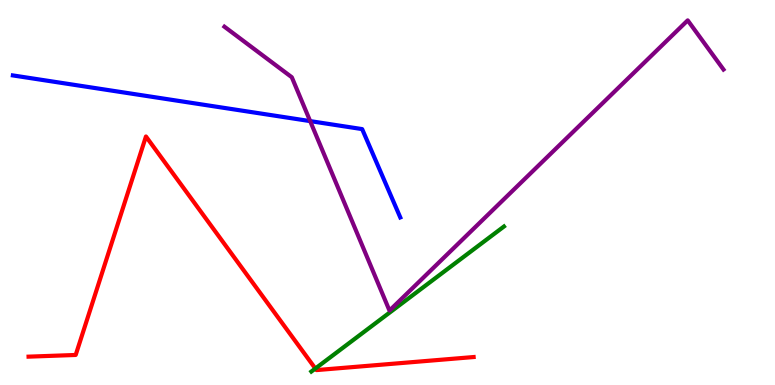[{'lines': ['blue', 'red'], 'intersections': []}, {'lines': ['green', 'red'], 'intersections': [{'x': 4.07, 'y': 0.428}]}, {'lines': ['purple', 'red'], 'intersections': []}, {'lines': ['blue', 'green'], 'intersections': []}, {'lines': ['blue', 'purple'], 'intersections': [{'x': 4.0, 'y': 6.85}]}, {'lines': ['green', 'purple'], 'intersections': []}]